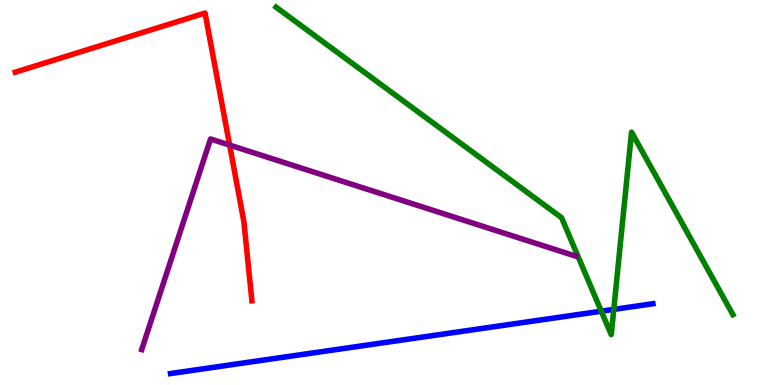[{'lines': ['blue', 'red'], 'intersections': []}, {'lines': ['green', 'red'], 'intersections': []}, {'lines': ['purple', 'red'], 'intersections': [{'x': 2.96, 'y': 6.23}]}, {'lines': ['blue', 'green'], 'intersections': [{'x': 7.76, 'y': 1.92}, {'x': 7.92, 'y': 1.96}]}, {'lines': ['blue', 'purple'], 'intersections': []}, {'lines': ['green', 'purple'], 'intersections': []}]